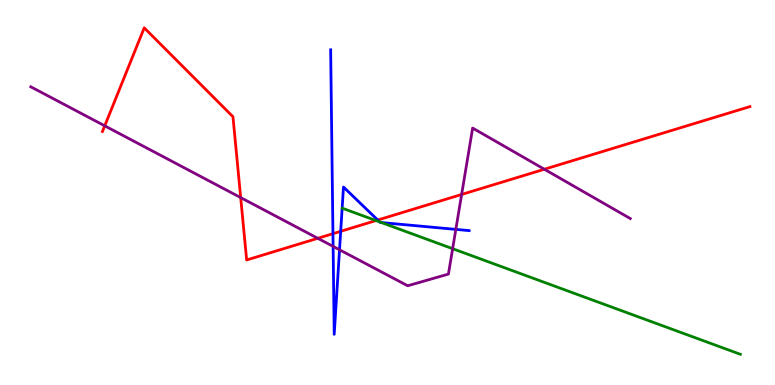[{'lines': ['blue', 'red'], 'intersections': [{'x': 4.3, 'y': 3.93}, {'x': 4.4, 'y': 3.99}, {'x': 4.87, 'y': 4.28}]}, {'lines': ['green', 'red'], 'intersections': [{'x': 4.85, 'y': 4.27}]}, {'lines': ['purple', 'red'], 'intersections': [{'x': 1.35, 'y': 6.73}, {'x': 3.11, 'y': 4.87}, {'x': 4.1, 'y': 3.81}, {'x': 5.96, 'y': 4.95}, {'x': 7.02, 'y': 5.6}]}, {'lines': ['blue', 'green'], 'intersections': [{'x': 4.9, 'y': 4.24}, {'x': 4.92, 'y': 4.22}]}, {'lines': ['blue', 'purple'], 'intersections': [{'x': 4.3, 'y': 3.6}, {'x': 4.38, 'y': 3.51}, {'x': 5.88, 'y': 4.04}]}, {'lines': ['green', 'purple'], 'intersections': [{'x': 5.84, 'y': 3.54}]}]